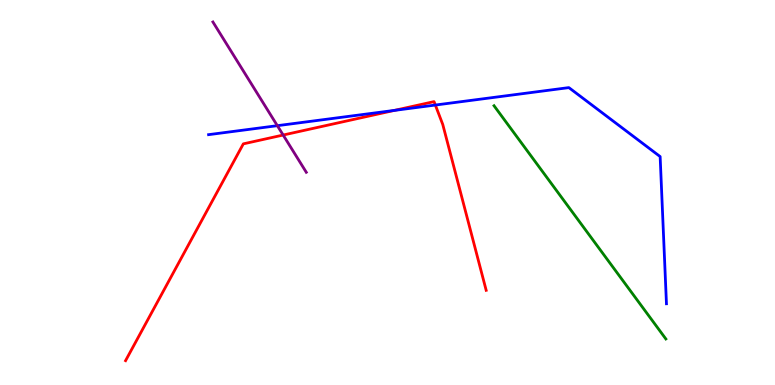[{'lines': ['blue', 'red'], 'intersections': [{'x': 5.09, 'y': 7.13}, {'x': 5.62, 'y': 7.27}]}, {'lines': ['green', 'red'], 'intersections': []}, {'lines': ['purple', 'red'], 'intersections': [{'x': 3.65, 'y': 6.49}]}, {'lines': ['blue', 'green'], 'intersections': []}, {'lines': ['blue', 'purple'], 'intersections': [{'x': 3.58, 'y': 6.74}]}, {'lines': ['green', 'purple'], 'intersections': []}]